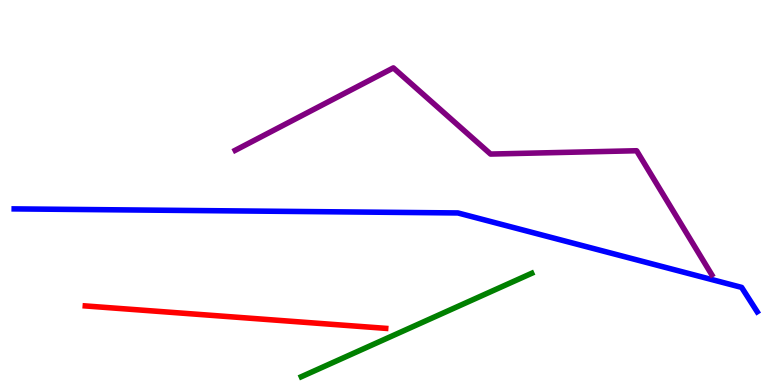[{'lines': ['blue', 'red'], 'intersections': []}, {'lines': ['green', 'red'], 'intersections': []}, {'lines': ['purple', 'red'], 'intersections': []}, {'lines': ['blue', 'green'], 'intersections': []}, {'lines': ['blue', 'purple'], 'intersections': []}, {'lines': ['green', 'purple'], 'intersections': []}]